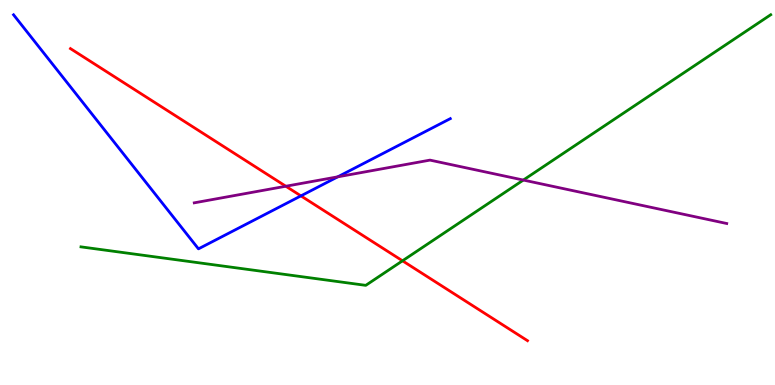[{'lines': ['blue', 'red'], 'intersections': [{'x': 3.88, 'y': 4.91}]}, {'lines': ['green', 'red'], 'intersections': [{'x': 5.19, 'y': 3.23}]}, {'lines': ['purple', 'red'], 'intersections': [{'x': 3.69, 'y': 5.16}]}, {'lines': ['blue', 'green'], 'intersections': []}, {'lines': ['blue', 'purple'], 'intersections': [{'x': 4.36, 'y': 5.41}]}, {'lines': ['green', 'purple'], 'intersections': [{'x': 6.75, 'y': 5.32}]}]